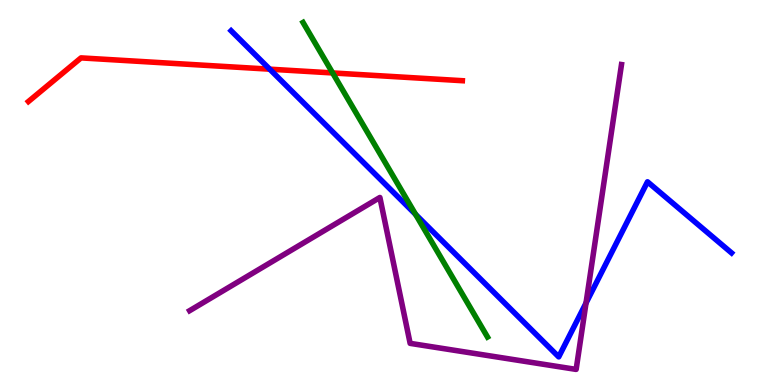[{'lines': ['blue', 'red'], 'intersections': [{'x': 3.48, 'y': 8.2}]}, {'lines': ['green', 'red'], 'intersections': [{'x': 4.29, 'y': 8.11}]}, {'lines': ['purple', 'red'], 'intersections': []}, {'lines': ['blue', 'green'], 'intersections': [{'x': 5.36, 'y': 4.43}]}, {'lines': ['blue', 'purple'], 'intersections': [{'x': 7.56, 'y': 2.13}]}, {'lines': ['green', 'purple'], 'intersections': []}]